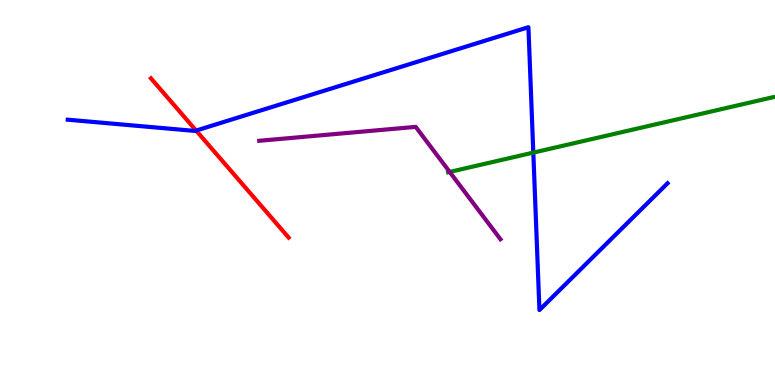[{'lines': ['blue', 'red'], 'intersections': [{'x': 2.53, 'y': 6.61}]}, {'lines': ['green', 'red'], 'intersections': []}, {'lines': ['purple', 'red'], 'intersections': []}, {'lines': ['blue', 'green'], 'intersections': [{'x': 6.88, 'y': 6.04}]}, {'lines': ['blue', 'purple'], 'intersections': []}, {'lines': ['green', 'purple'], 'intersections': [{'x': 5.8, 'y': 5.53}]}]